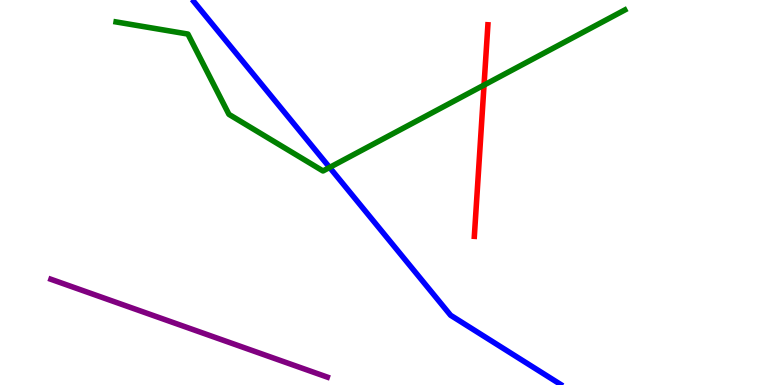[{'lines': ['blue', 'red'], 'intersections': []}, {'lines': ['green', 'red'], 'intersections': [{'x': 6.25, 'y': 7.79}]}, {'lines': ['purple', 'red'], 'intersections': []}, {'lines': ['blue', 'green'], 'intersections': [{'x': 4.25, 'y': 5.65}]}, {'lines': ['blue', 'purple'], 'intersections': []}, {'lines': ['green', 'purple'], 'intersections': []}]